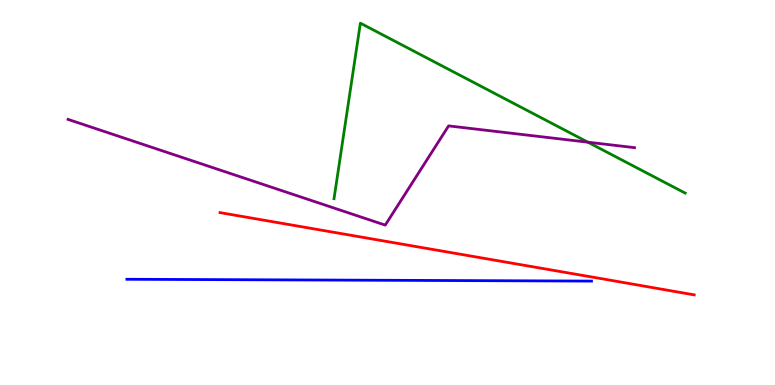[{'lines': ['blue', 'red'], 'intersections': []}, {'lines': ['green', 'red'], 'intersections': []}, {'lines': ['purple', 'red'], 'intersections': []}, {'lines': ['blue', 'green'], 'intersections': []}, {'lines': ['blue', 'purple'], 'intersections': []}, {'lines': ['green', 'purple'], 'intersections': [{'x': 7.59, 'y': 6.31}]}]